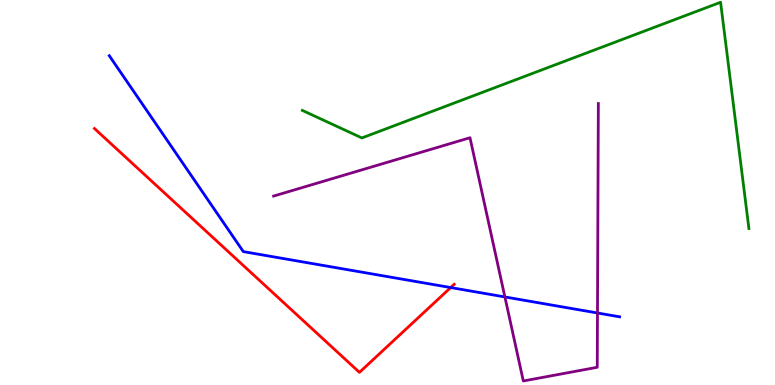[{'lines': ['blue', 'red'], 'intersections': [{'x': 5.82, 'y': 2.53}]}, {'lines': ['green', 'red'], 'intersections': []}, {'lines': ['purple', 'red'], 'intersections': []}, {'lines': ['blue', 'green'], 'intersections': []}, {'lines': ['blue', 'purple'], 'intersections': [{'x': 6.51, 'y': 2.29}, {'x': 7.71, 'y': 1.87}]}, {'lines': ['green', 'purple'], 'intersections': []}]